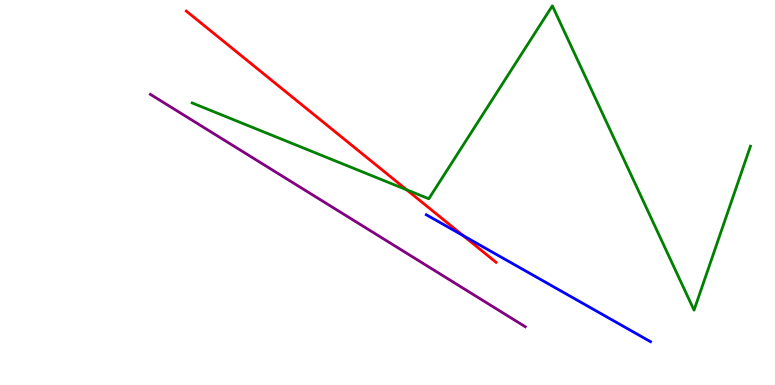[{'lines': ['blue', 'red'], 'intersections': [{'x': 5.98, 'y': 3.88}]}, {'lines': ['green', 'red'], 'intersections': [{'x': 5.25, 'y': 5.07}]}, {'lines': ['purple', 'red'], 'intersections': []}, {'lines': ['blue', 'green'], 'intersections': []}, {'lines': ['blue', 'purple'], 'intersections': []}, {'lines': ['green', 'purple'], 'intersections': []}]